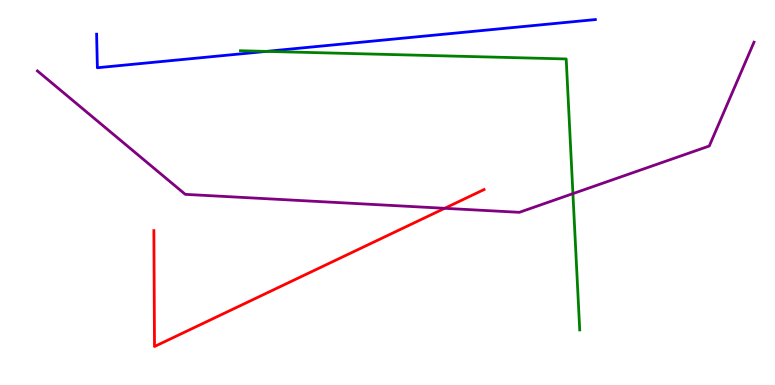[{'lines': ['blue', 'red'], 'intersections': []}, {'lines': ['green', 'red'], 'intersections': []}, {'lines': ['purple', 'red'], 'intersections': [{'x': 5.74, 'y': 4.59}]}, {'lines': ['blue', 'green'], 'intersections': [{'x': 3.44, 'y': 8.67}]}, {'lines': ['blue', 'purple'], 'intersections': []}, {'lines': ['green', 'purple'], 'intersections': [{'x': 7.39, 'y': 4.97}]}]